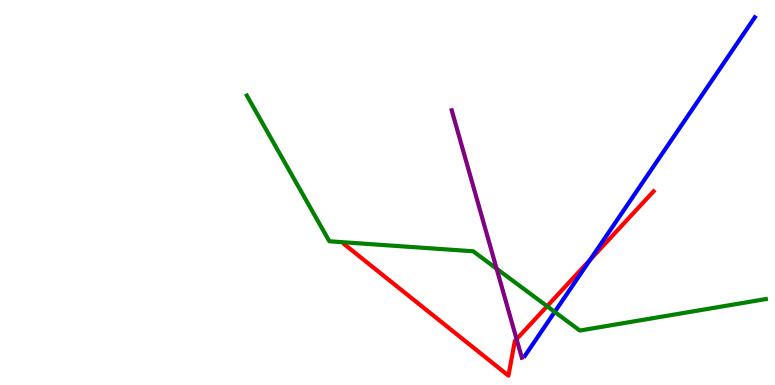[{'lines': ['blue', 'red'], 'intersections': [{'x': 7.61, 'y': 3.25}]}, {'lines': ['green', 'red'], 'intersections': [{'x': 7.06, 'y': 2.05}]}, {'lines': ['purple', 'red'], 'intersections': [{'x': 6.67, 'y': 1.19}]}, {'lines': ['blue', 'green'], 'intersections': [{'x': 7.16, 'y': 1.9}]}, {'lines': ['blue', 'purple'], 'intersections': []}, {'lines': ['green', 'purple'], 'intersections': [{'x': 6.41, 'y': 3.02}]}]